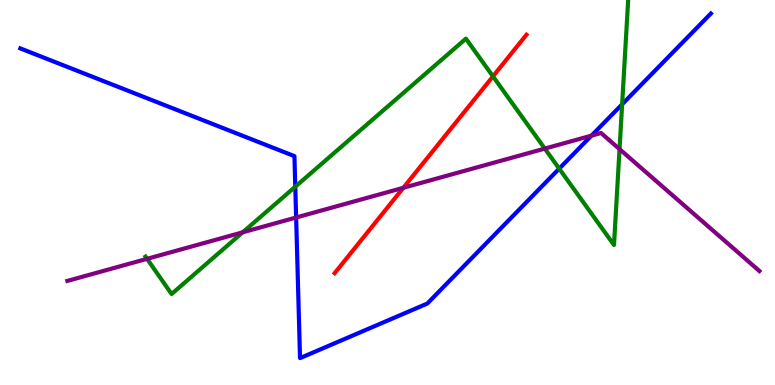[{'lines': ['blue', 'red'], 'intersections': []}, {'lines': ['green', 'red'], 'intersections': [{'x': 6.36, 'y': 8.02}]}, {'lines': ['purple', 'red'], 'intersections': [{'x': 5.2, 'y': 5.12}]}, {'lines': ['blue', 'green'], 'intersections': [{'x': 3.81, 'y': 5.15}, {'x': 7.22, 'y': 5.62}, {'x': 8.03, 'y': 7.29}]}, {'lines': ['blue', 'purple'], 'intersections': [{'x': 3.82, 'y': 4.35}, {'x': 7.63, 'y': 6.48}]}, {'lines': ['green', 'purple'], 'intersections': [{'x': 1.9, 'y': 3.28}, {'x': 3.13, 'y': 3.97}, {'x': 7.03, 'y': 6.14}, {'x': 7.99, 'y': 6.13}]}]